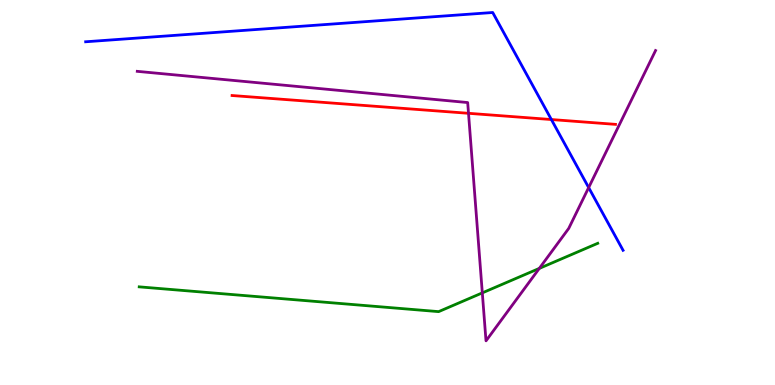[{'lines': ['blue', 'red'], 'intersections': [{'x': 7.11, 'y': 6.9}]}, {'lines': ['green', 'red'], 'intersections': []}, {'lines': ['purple', 'red'], 'intersections': [{'x': 6.05, 'y': 7.06}]}, {'lines': ['blue', 'green'], 'intersections': []}, {'lines': ['blue', 'purple'], 'intersections': [{'x': 7.6, 'y': 5.13}]}, {'lines': ['green', 'purple'], 'intersections': [{'x': 6.22, 'y': 2.39}, {'x': 6.96, 'y': 3.03}]}]